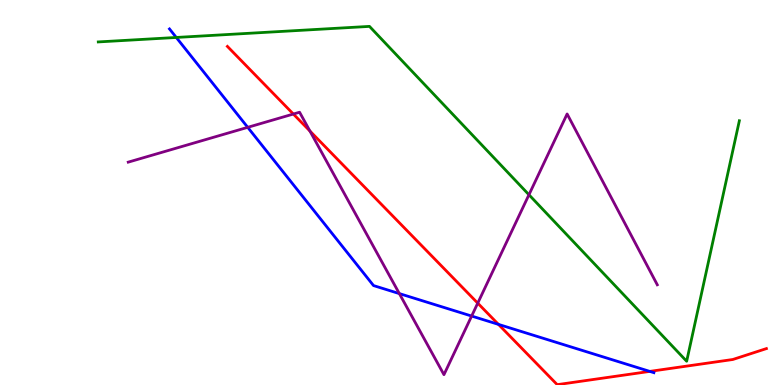[{'lines': ['blue', 'red'], 'intersections': [{'x': 6.43, 'y': 1.57}, {'x': 8.38, 'y': 0.353}]}, {'lines': ['green', 'red'], 'intersections': []}, {'lines': ['purple', 'red'], 'intersections': [{'x': 3.79, 'y': 7.04}, {'x': 4.0, 'y': 6.6}, {'x': 6.16, 'y': 2.13}]}, {'lines': ['blue', 'green'], 'intersections': [{'x': 2.27, 'y': 9.03}]}, {'lines': ['blue', 'purple'], 'intersections': [{'x': 3.2, 'y': 6.69}, {'x': 5.15, 'y': 2.37}, {'x': 6.09, 'y': 1.79}]}, {'lines': ['green', 'purple'], 'intersections': [{'x': 6.83, 'y': 4.94}]}]